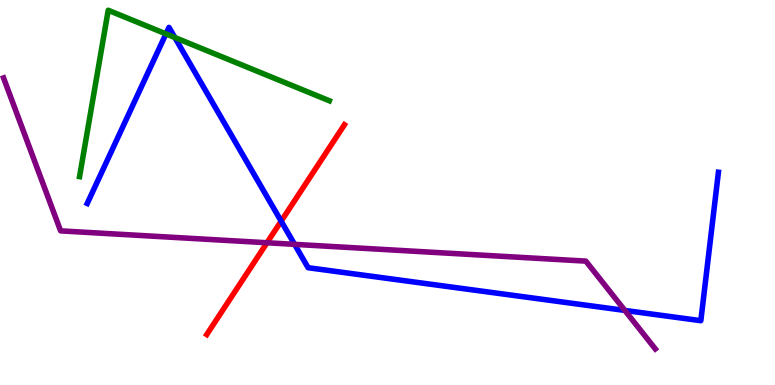[{'lines': ['blue', 'red'], 'intersections': [{'x': 3.63, 'y': 4.26}]}, {'lines': ['green', 'red'], 'intersections': []}, {'lines': ['purple', 'red'], 'intersections': [{'x': 3.44, 'y': 3.69}]}, {'lines': ['blue', 'green'], 'intersections': [{'x': 2.14, 'y': 9.12}, {'x': 2.26, 'y': 9.03}]}, {'lines': ['blue', 'purple'], 'intersections': [{'x': 3.8, 'y': 3.65}, {'x': 8.06, 'y': 1.94}]}, {'lines': ['green', 'purple'], 'intersections': []}]